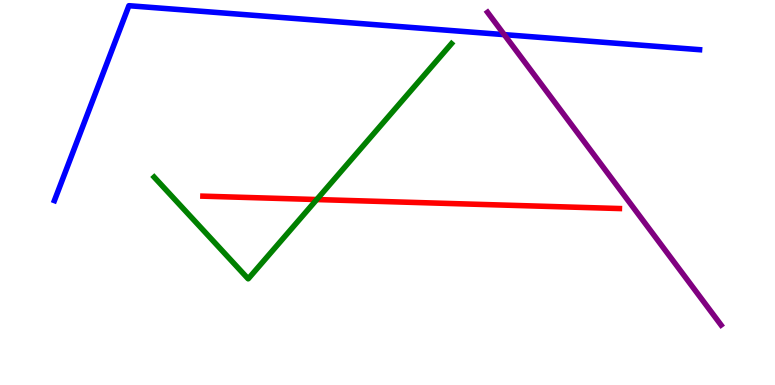[{'lines': ['blue', 'red'], 'intersections': []}, {'lines': ['green', 'red'], 'intersections': [{'x': 4.09, 'y': 4.82}]}, {'lines': ['purple', 'red'], 'intersections': []}, {'lines': ['blue', 'green'], 'intersections': []}, {'lines': ['blue', 'purple'], 'intersections': [{'x': 6.51, 'y': 9.1}]}, {'lines': ['green', 'purple'], 'intersections': []}]